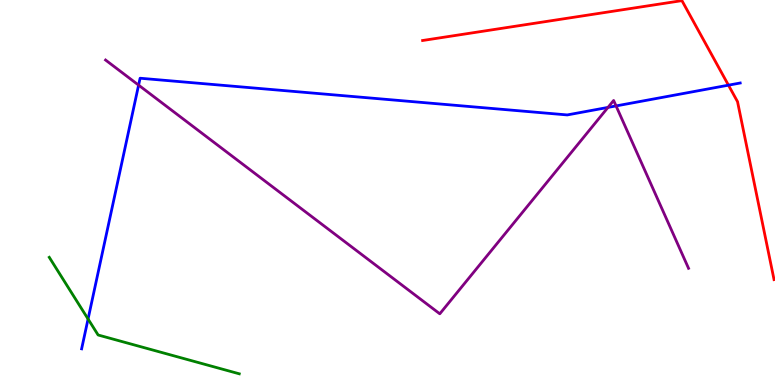[{'lines': ['blue', 'red'], 'intersections': [{'x': 9.4, 'y': 7.79}]}, {'lines': ['green', 'red'], 'intersections': []}, {'lines': ['purple', 'red'], 'intersections': []}, {'lines': ['blue', 'green'], 'intersections': [{'x': 1.14, 'y': 1.71}]}, {'lines': ['blue', 'purple'], 'intersections': [{'x': 1.79, 'y': 7.79}, {'x': 7.84, 'y': 7.21}, {'x': 7.95, 'y': 7.25}]}, {'lines': ['green', 'purple'], 'intersections': []}]